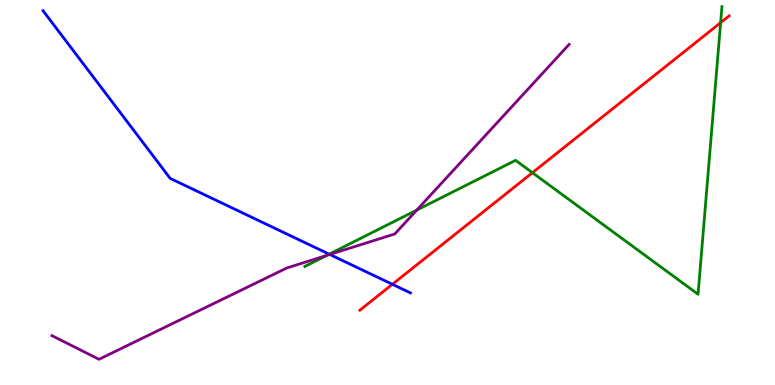[{'lines': ['blue', 'red'], 'intersections': [{'x': 5.06, 'y': 2.62}]}, {'lines': ['green', 'red'], 'intersections': [{'x': 6.87, 'y': 5.51}, {'x': 9.3, 'y': 9.41}]}, {'lines': ['purple', 'red'], 'intersections': []}, {'lines': ['blue', 'green'], 'intersections': [{'x': 4.25, 'y': 3.4}]}, {'lines': ['blue', 'purple'], 'intersections': [{'x': 4.25, 'y': 3.39}]}, {'lines': ['green', 'purple'], 'intersections': [{'x': 4.22, 'y': 3.37}, {'x': 5.38, 'y': 4.54}]}]